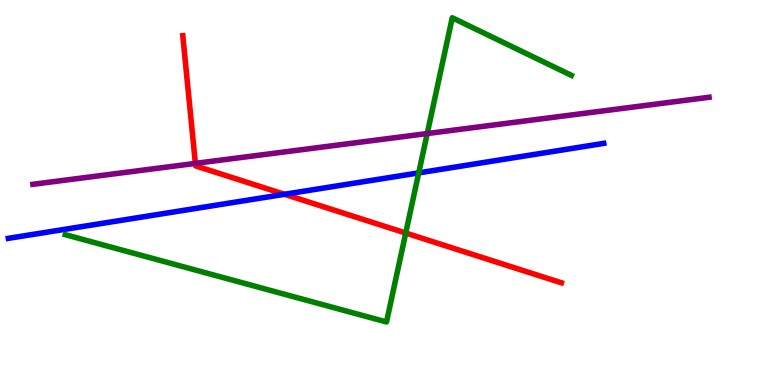[{'lines': ['blue', 'red'], 'intersections': [{'x': 3.67, 'y': 4.95}]}, {'lines': ['green', 'red'], 'intersections': [{'x': 5.24, 'y': 3.95}]}, {'lines': ['purple', 'red'], 'intersections': [{'x': 2.52, 'y': 5.76}]}, {'lines': ['blue', 'green'], 'intersections': [{'x': 5.4, 'y': 5.51}]}, {'lines': ['blue', 'purple'], 'intersections': []}, {'lines': ['green', 'purple'], 'intersections': [{'x': 5.51, 'y': 6.53}]}]